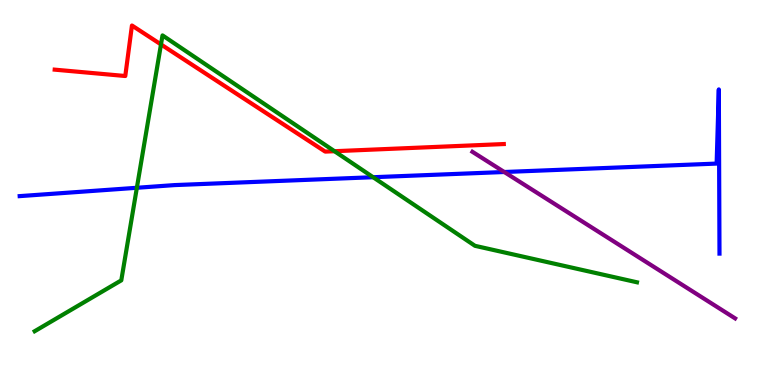[{'lines': ['blue', 'red'], 'intersections': []}, {'lines': ['green', 'red'], 'intersections': [{'x': 2.08, 'y': 8.85}, {'x': 4.32, 'y': 6.07}]}, {'lines': ['purple', 'red'], 'intersections': []}, {'lines': ['blue', 'green'], 'intersections': [{'x': 1.77, 'y': 5.12}, {'x': 4.81, 'y': 5.4}]}, {'lines': ['blue', 'purple'], 'intersections': [{'x': 6.51, 'y': 5.53}]}, {'lines': ['green', 'purple'], 'intersections': []}]